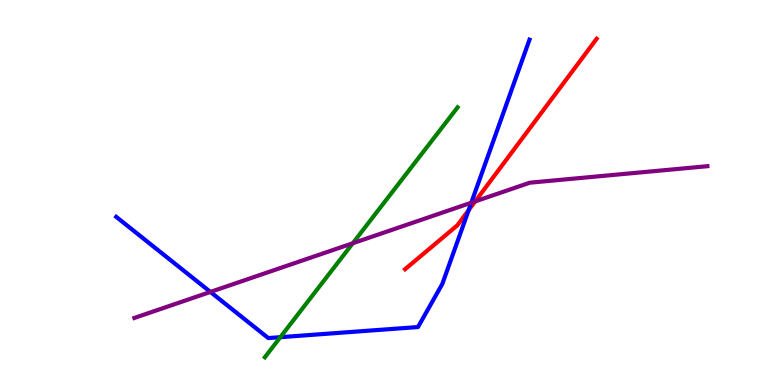[{'lines': ['blue', 'red'], 'intersections': [{'x': 6.05, 'y': 4.54}]}, {'lines': ['green', 'red'], 'intersections': []}, {'lines': ['purple', 'red'], 'intersections': [{'x': 6.13, 'y': 4.77}]}, {'lines': ['blue', 'green'], 'intersections': [{'x': 3.62, 'y': 1.24}]}, {'lines': ['blue', 'purple'], 'intersections': [{'x': 2.72, 'y': 2.42}, {'x': 6.08, 'y': 4.73}]}, {'lines': ['green', 'purple'], 'intersections': [{'x': 4.55, 'y': 3.68}]}]